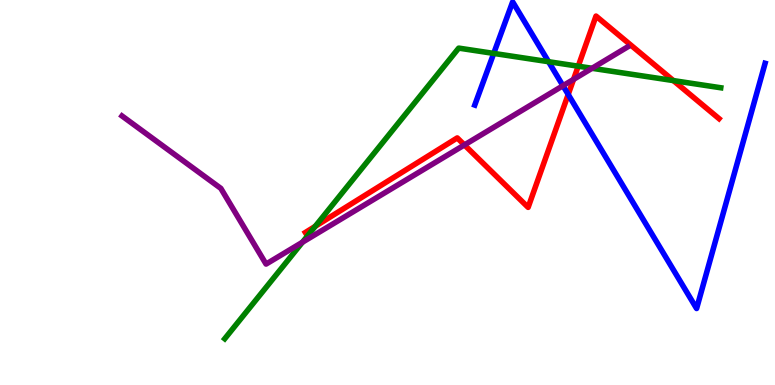[{'lines': ['blue', 'red'], 'intersections': [{'x': 7.33, 'y': 7.55}]}, {'lines': ['green', 'red'], 'intersections': [{'x': 4.07, 'y': 4.12}, {'x': 7.46, 'y': 8.28}, {'x': 8.69, 'y': 7.91}]}, {'lines': ['purple', 'red'], 'intersections': [{'x': 5.99, 'y': 6.24}, {'x': 7.4, 'y': 7.94}]}, {'lines': ['blue', 'green'], 'intersections': [{'x': 6.37, 'y': 8.61}, {'x': 7.08, 'y': 8.4}]}, {'lines': ['blue', 'purple'], 'intersections': [{'x': 7.26, 'y': 7.77}]}, {'lines': ['green', 'purple'], 'intersections': [{'x': 3.9, 'y': 3.71}, {'x': 7.64, 'y': 8.23}]}]